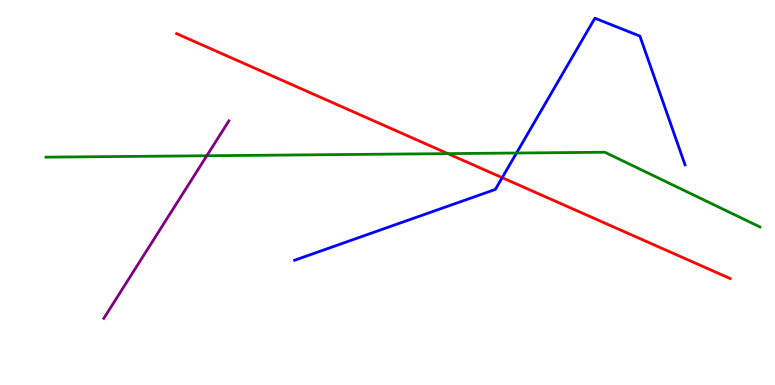[{'lines': ['blue', 'red'], 'intersections': [{'x': 6.48, 'y': 5.39}]}, {'lines': ['green', 'red'], 'intersections': [{'x': 5.78, 'y': 6.01}]}, {'lines': ['purple', 'red'], 'intersections': []}, {'lines': ['blue', 'green'], 'intersections': [{'x': 6.66, 'y': 6.03}]}, {'lines': ['blue', 'purple'], 'intersections': []}, {'lines': ['green', 'purple'], 'intersections': [{'x': 2.67, 'y': 5.95}]}]